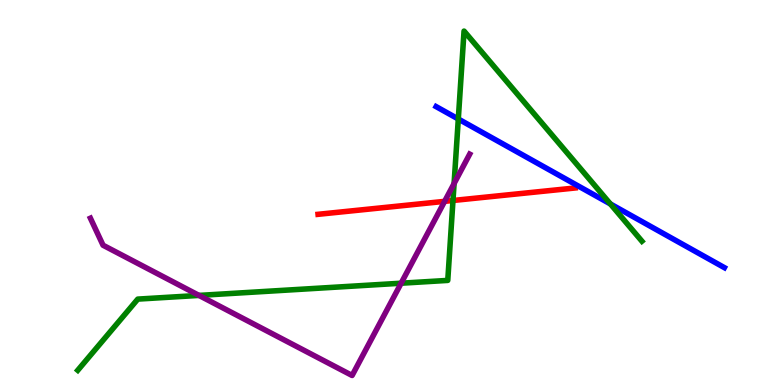[{'lines': ['blue', 'red'], 'intersections': []}, {'lines': ['green', 'red'], 'intersections': [{'x': 5.84, 'y': 4.79}]}, {'lines': ['purple', 'red'], 'intersections': [{'x': 5.74, 'y': 4.77}]}, {'lines': ['blue', 'green'], 'intersections': [{'x': 5.91, 'y': 6.91}, {'x': 7.88, 'y': 4.7}]}, {'lines': ['blue', 'purple'], 'intersections': []}, {'lines': ['green', 'purple'], 'intersections': [{'x': 2.57, 'y': 2.33}, {'x': 5.18, 'y': 2.64}, {'x': 5.86, 'y': 5.23}]}]